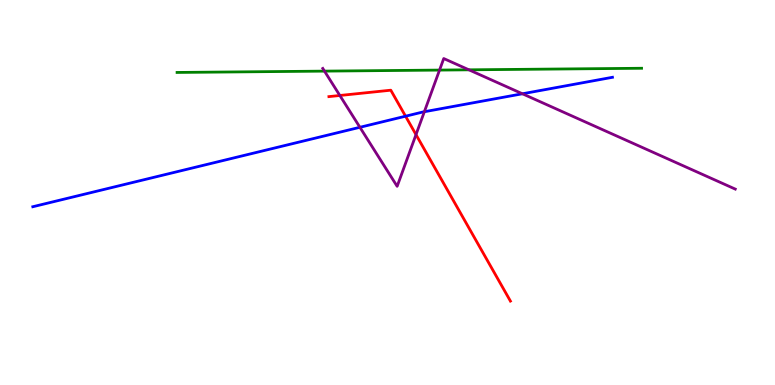[{'lines': ['blue', 'red'], 'intersections': [{'x': 5.23, 'y': 6.98}]}, {'lines': ['green', 'red'], 'intersections': []}, {'lines': ['purple', 'red'], 'intersections': [{'x': 4.39, 'y': 7.52}, {'x': 5.37, 'y': 6.5}]}, {'lines': ['blue', 'green'], 'intersections': []}, {'lines': ['blue', 'purple'], 'intersections': [{'x': 4.64, 'y': 6.69}, {'x': 5.48, 'y': 7.1}, {'x': 6.74, 'y': 7.56}]}, {'lines': ['green', 'purple'], 'intersections': [{'x': 4.19, 'y': 8.15}, {'x': 5.67, 'y': 8.18}, {'x': 6.05, 'y': 8.19}]}]